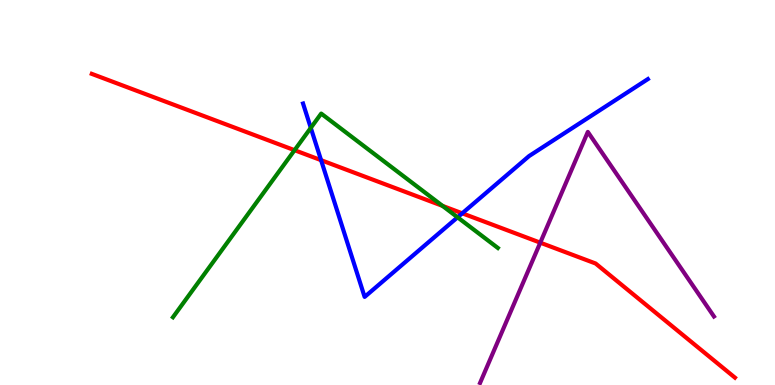[{'lines': ['blue', 'red'], 'intersections': [{'x': 4.14, 'y': 5.84}, {'x': 5.96, 'y': 4.46}]}, {'lines': ['green', 'red'], 'intersections': [{'x': 3.8, 'y': 6.1}, {'x': 5.71, 'y': 4.65}]}, {'lines': ['purple', 'red'], 'intersections': [{'x': 6.97, 'y': 3.7}]}, {'lines': ['blue', 'green'], 'intersections': [{'x': 4.01, 'y': 6.68}, {'x': 5.9, 'y': 4.36}]}, {'lines': ['blue', 'purple'], 'intersections': []}, {'lines': ['green', 'purple'], 'intersections': []}]